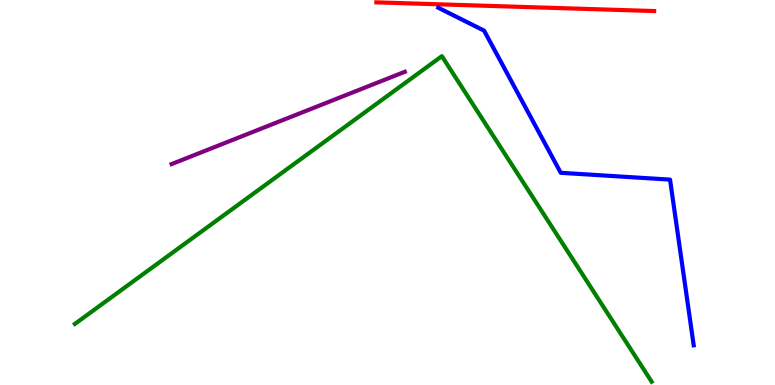[{'lines': ['blue', 'red'], 'intersections': []}, {'lines': ['green', 'red'], 'intersections': []}, {'lines': ['purple', 'red'], 'intersections': []}, {'lines': ['blue', 'green'], 'intersections': []}, {'lines': ['blue', 'purple'], 'intersections': []}, {'lines': ['green', 'purple'], 'intersections': []}]